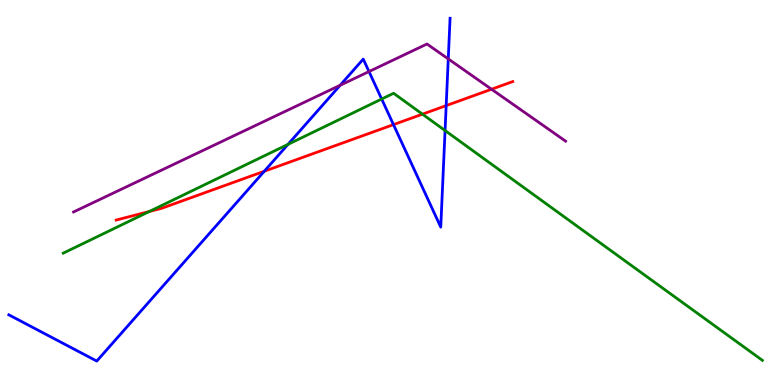[{'lines': ['blue', 'red'], 'intersections': [{'x': 3.41, 'y': 5.55}, {'x': 5.08, 'y': 6.76}, {'x': 5.76, 'y': 7.26}]}, {'lines': ['green', 'red'], 'intersections': [{'x': 1.93, 'y': 4.51}, {'x': 5.45, 'y': 7.03}]}, {'lines': ['purple', 'red'], 'intersections': [{'x': 6.34, 'y': 7.68}]}, {'lines': ['blue', 'green'], 'intersections': [{'x': 3.72, 'y': 6.25}, {'x': 4.92, 'y': 7.43}, {'x': 5.74, 'y': 6.61}]}, {'lines': ['blue', 'purple'], 'intersections': [{'x': 4.39, 'y': 7.79}, {'x': 4.76, 'y': 8.14}, {'x': 5.78, 'y': 8.47}]}, {'lines': ['green', 'purple'], 'intersections': []}]